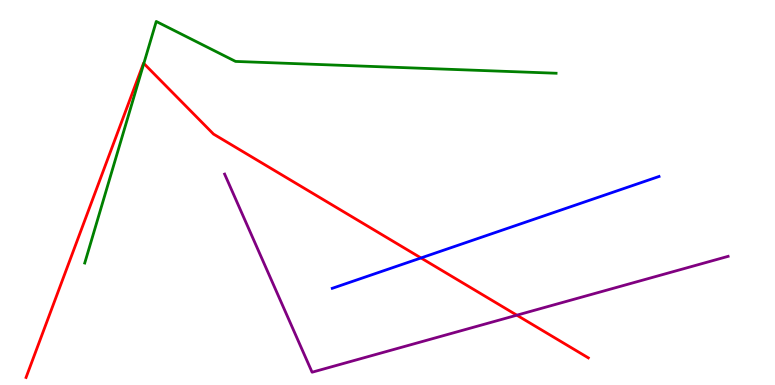[{'lines': ['blue', 'red'], 'intersections': [{'x': 5.43, 'y': 3.3}]}, {'lines': ['green', 'red'], 'intersections': [{'x': 1.86, 'y': 8.35}]}, {'lines': ['purple', 'red'], 'intersections': [{'x': 6.67, 'y': 1.81}]}, {'lines': ['blue', 'green'], 'intersections': []}, {'lines': ['blue', 'purple'], 'intersections': []}, {'lines': ['green', 'purple'], 'intersections': []}]